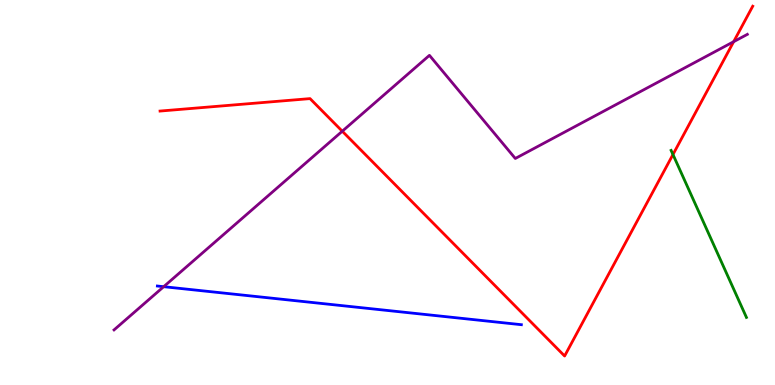[{'lines': ['blue', 'red'], 'intersections': []}, {'lines': ['green', 'red'], 'intersections': [{'x': 8.68, 'y': 5.99}]}, {'lines': ['purple', 'red'], 'intersections': [{'x': 4.42, 'y': 6.59}, {'x': 9.47, 'y': 8.92}]}, {'lines': ['blue', 'green'], 'intersections': []}, {'lines': ['blue', 'purple'], 'intersections': [{'x': 2.11, 'y': 2.55}]}, {'lines': ['green', 'purple'], 'intersections': []}]